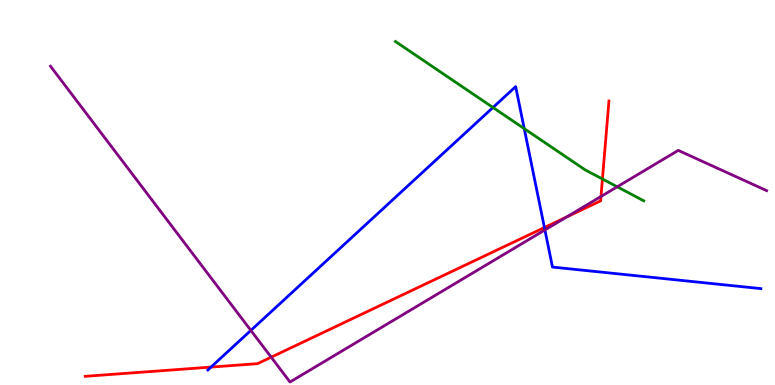[{'lines': ['blue', 'red'], 'intersections': [{'x': 2.72, 'y': 0.465}, {'x': 7.02, 'y': 4.09}]}, {'lines': ['green', 'red'], 'intersections': [{'x': 7.77, 'y': 5.35}]}, {'lines': ['purple', 'red'], 'intersections': [{'x': 3.5, 'y': 0.722}, {'x': 7.31, 'y': 4.36}, {'x': 7.75, 'y': 4.9}]}, {'lines': ['blue', 'green'], 'intersections': [{'x': 6.36, 'y': 7.21}, {'x': 6.76, 'y': 6.66}]}, {'lines': ['blue', 'purple'], 'intersections': [{'x': 3.24, 'y': 1.42}, {'x': 7.03, 'y': 4.03}]}, {'lines': ['green', 'purple'], 'intersections': [{'x': 7.96, 'y': 5.15}]}]